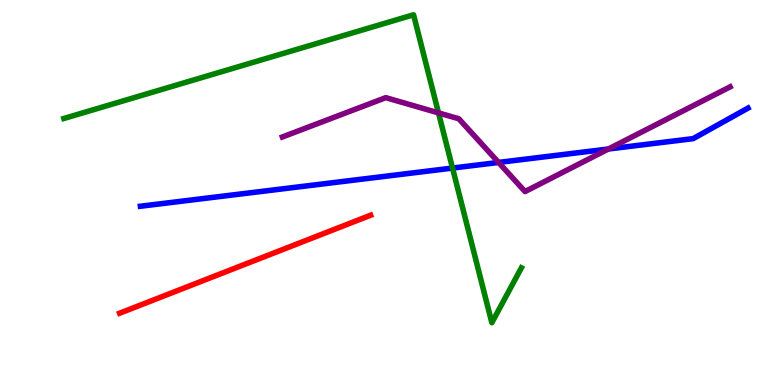[{'lines': ['blue', 'red'], 'intersections': []}, {'lines': ['green', 'red'], 'intersections': []}, {'lines': ['purple', 'red'], 'intersections': []}, {'lines': ['blue', 'green'], 'intersections': [{'x': 5.84, 'y': 5.63}]}, {'lines': ['blue', 'purple'], 'intersections': [{'x': 6.43, 'y': 5.78}, {'x': 7.85, 'y': 6.13}]}, {'lines': ['green', 'purple'], 'intersections': [{'x': 5.66, 'y': 7.07}]}]